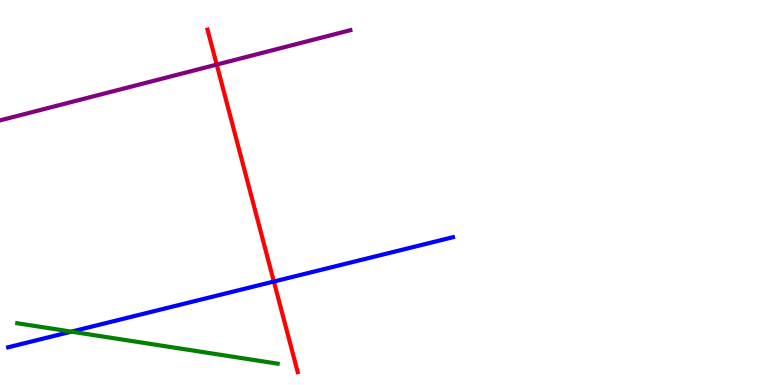[{'lines': ['blue', 'red'], 'intersections': [{'x': 3.53, 'y': 2.69}]}, {'lines': ['green', 'red'], 'intersections': []}, {'lines': ['purple', 'red'], 'intersections': [{'x': 2.8, 'y': 8.32}]}, {'lines': ['blue', 'green'], 'intersections': [{'x': 0.921, 'y': 1.39}]}, {'lines': ['blue', 'purple'], 'intersections': []}, {'lines': ['green', 'purple'], 'intersections': []}]